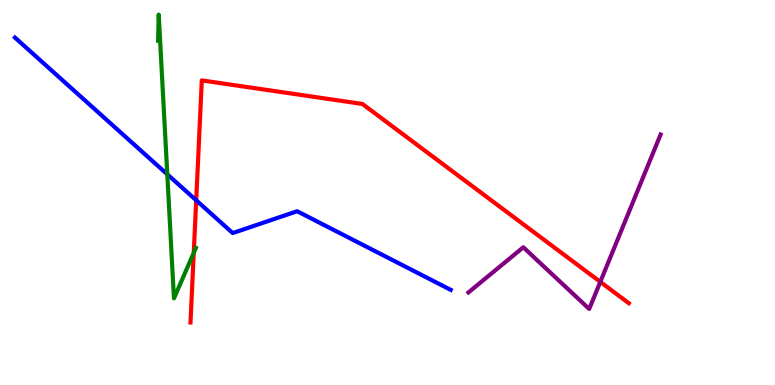[{'lines': ['blue', 'red'], 'intersections': [{'x': 2.53, 'y': 4.8}]}, {'lines': ['green', 'red'], 'intersections': [{'x': 2.5, 'y': 3.43}]}, {'lines': ['purple', 'red'], 'intersections': [{'x': 7.75, 'y': 2.68}]}, {'lines': ['blue', 'green'], 'intersections': [{'x': 2.16, 'y': 5.47}]}, {'lines': ['blue', 'purple'], 'intersections': []}, {'lines': ['green', 'purple'], 'intersections': []}]